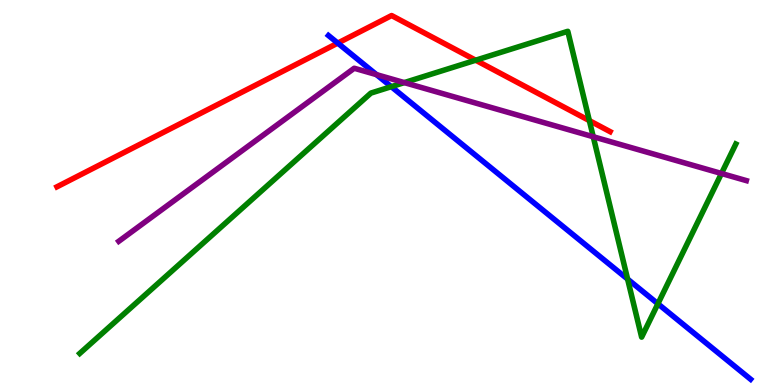[{'lines': ['blue', 'red'], 'intersections': [{'x': 4.36, 'y': 8.88}]}, {'lines': ['green', 'red'], 'intersections': [{'x': 6.14, 'y': 8.44}, {'x': 7.6, 'y': 6.87}]}, {'lines': ['purple', 'red'], 'intersections': []}, {'lines': ['blue', 'green'], 'intersections': [{'x': 5.05, 'y': 7.75}, {'x': 8.1, 'y': 2.75}, {'x': 8.49, 'y': 2.11}]}, {'lines': ['blue', 'purple'], 'intersections': [{'x': 4.86, 'y': 8.06}]}, {'lines': ['green', 'purple'], 'intersections': [{'x': 5.22, 'y': 7.85}, {'x': 7.65, 'y': 6.45}, {'x': 9.31, 'y': 5.49}]}]